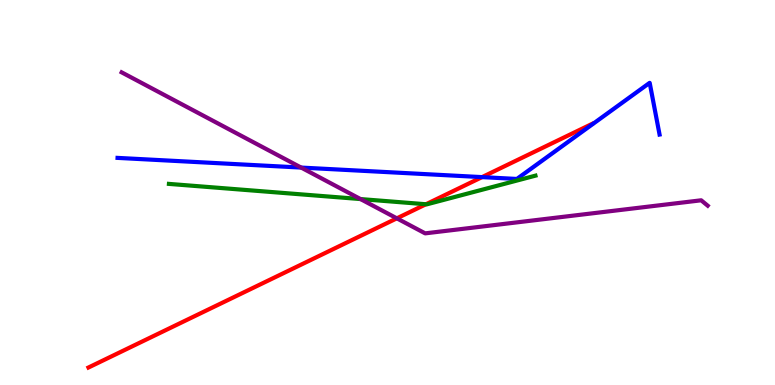[{'lines': ['blue', 'red'], 'intersections': [{'x': 6.22, 'y': 5.4}]}, {'lines': ['green', 'red'], 'intersections': [{'x': 5.5, 'y': 4.69}]}, {'lines': ['purple', 'red'], 'intersections': [{'x': 5.12, 'y': 4.33}]}, {'lines': ['blue', 'green'], 'intersections': []}, {'lines': ['blue', 'purple'], 'intersections': [{'x': 3.89, 'y': 5.65}]}, {'lines': ['green', 'purple'], 'intersections': [{'x': 4.65, 'y': 4.83}]}]